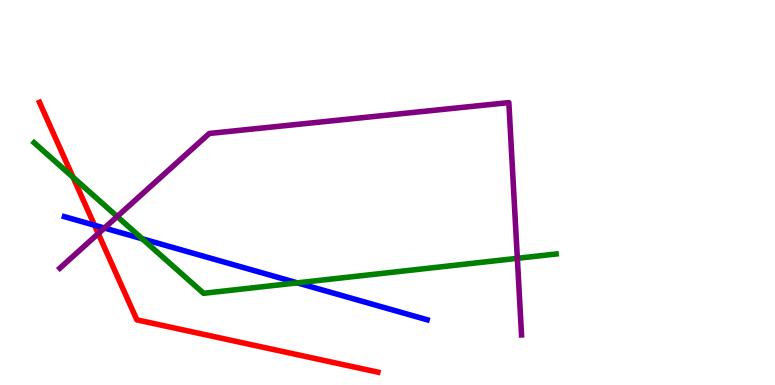[{'lines': ['blue', 'red'], 'intersections': [{'x': 1.22, 'y': 4.15}]}, {'lines': ['green', 'red'], 'intersections': [{'x': 0.943, 'y': 5.4}]}, {'lines': ['purple', 'red'], 'intersections': [{'x': 1.27, 'y': 3.93}]}, {'lines': ['blue', 'green'], 'intersections': [{'x': 1.84, 'y': 3.8}, {'x': 3.84, 'y': 2.65}]}, {'lines': ['blue', 'purple'], 'intersections': [{'x': 1.35, 'y': 4.08}]}, {'lines': ['green', 'purple'], 'intersections': [{'x': 1.51, 'y': 4.38}, {'x': 6.68, 'y': 3.29}]}]